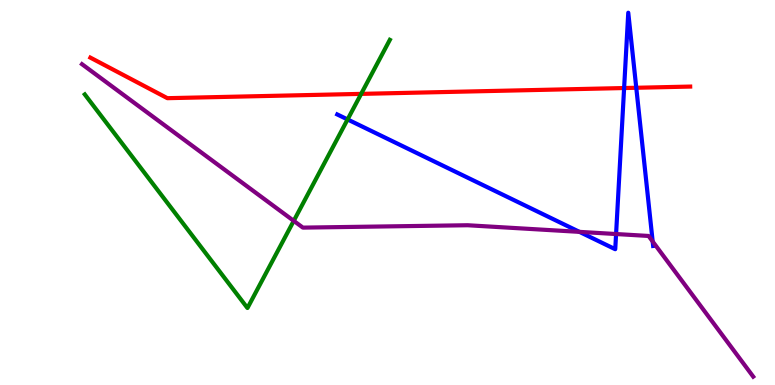[{'lines': ['blue', 'red'], 'intersections': [{'x': 8.05, 'y': 7.71}, {'x': 8.21, 'y': 7.72}]}, {'lines': ['green', 'red'], 'intersections': [{'x': 4.66, 'y': 7.56}]}, {'lines': ['purple', 'red'], 'intersections': []}, {'lines': ['blue', 'green'], 'intersections': [{'x': 4.48, 'y': 6.9}]}, {'lines': ['blue', 'purple'], 'intersections': [{'x': 7.48, 'y': 3.98}, {'x': 7.95, 'y': 3.92}, {'x': 8.42, 'y': 3.73}]}, {'lines': ['green', 'purple'], 'intersections': [{'x': 3.79, 'y': 4.26}]}]